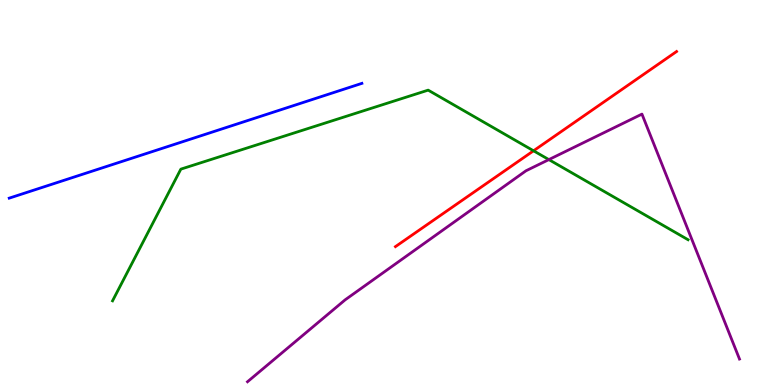[{'lines': ['blue', 'red'], 'intersections': []}, {'lines': ['green', 'red'], 'intersections': [{'x': 6.88, 'y': 6.08}]}, {'lines': ['purple', 'red'], 'intersections': []}, {'lines': ['blue', 'green'], 'intersections': []}, {'lines': ['blue', 'purple'], 'intersections': []}, {'lines': ['green', 'purple'], 'intersections': [{'x': 7.08, 'y': 5.85}]}]